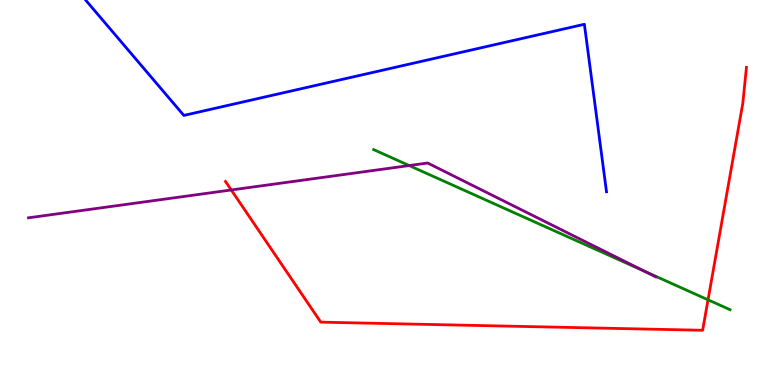[{'lines': ['blue', 'red'], 'intersections': []}, {'lines': ['green', 'red'], 'intersections': [{'x': 9.14, 'y': 2.21}]}, {'lines': ['purple', 'red'], 'intersections': [{'x': 2.98, 'y': 5.07}]}, {'lines': ['blue', 'green'], 'intersections': []}, {'lines': ['blue', 'purple'], 'intersections': []}, {'lines': ['green', 'purple'], 'intersections': [{'x': 5.28, 'y': 5.7}, {'x': 8.33, 'y': 2.94}]}]